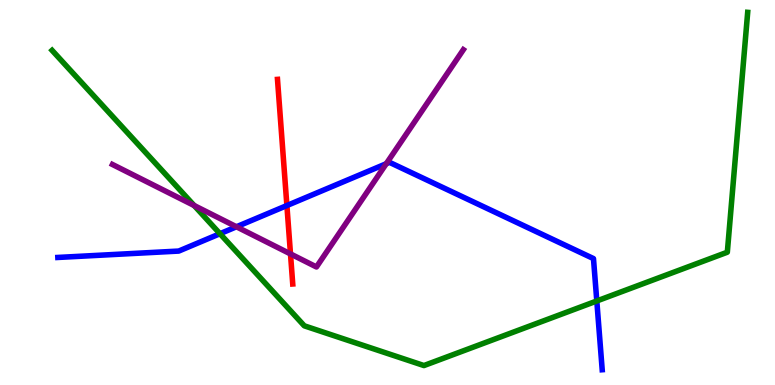[{'lines': ['blue', 'red'], 'intersections': [{'x': 3.7, 'y': 4.66}]}, {'lines': ['green', 'red'], 'intersections': []}, {'lines': ['purple', 'red'], 'intersections': [{'x': 3.75, 'y': 3.4}]}, {'lines': ['blue', 'green'], 'intersections': [{'x': 2.84, 'y': 3.93}, {'x': 7.7, 'y': 2.18}]}, {'lines': ['blue', 'purple'], 'intersections': [{'x': 3.05, 'y': 4.11}, {'x': 4.98, 'y': 5.75}]}, {'lines': ['green', 'purple'], 'intersections': [{'x': 2.51, 'y': 4.66}]}]